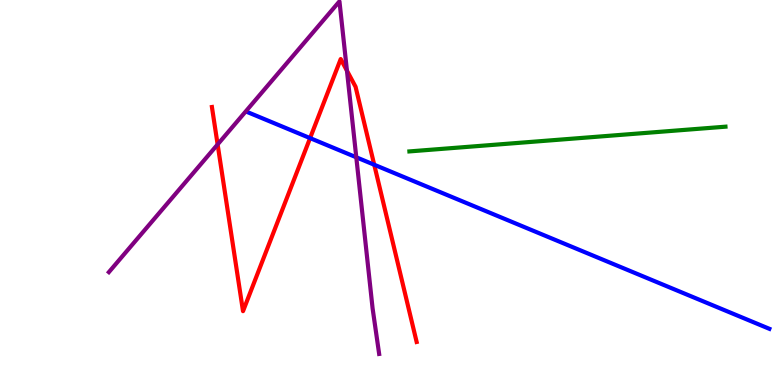[{'lines': ['blue', 'red'], 'intersections': [{'x': 4.0, 'y': 6.41}, {'x': 4.83, 'y': 5.72}]}, {'lines': ['green', 'red'], 'intersections': []}, {'lines': ['purple', 'red'], 'intersections': [{'x': 2.81, 'y': 6.25}, {'x': 4.48, 'y': 8.16}]}, {'lines': ['blue', 'green'], 'intersections': []}, {'lines': ['blue', 'purple'], 'intersections': [{'x': 4.6, 'y': 5.91}]}, {'lines': ['green', 'purple'], 'intersections': []}]